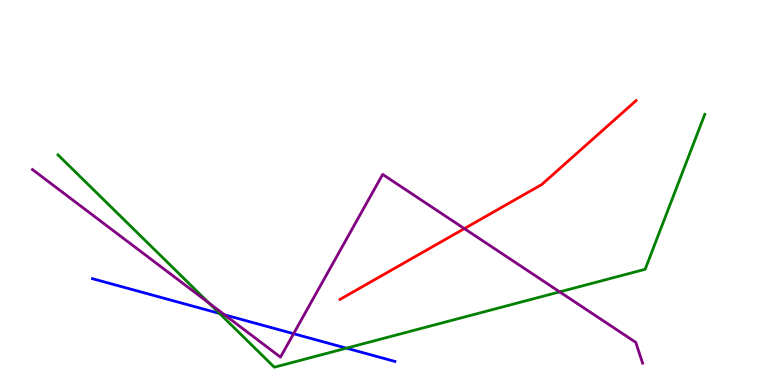[{'lines': ['blue', 'red'], 'intersections': []}, {'lines': ['green', 'red'], 'intersections': []}, {'lines': ['purple', 'red'], 'intersections': [{'x': 5.99, 'y': 4.06}]}, {'lines': ['blue', 'green'], 'intersections': [{'x': 2.83, 'y': 1.86}, {'x': 4.47, 'y': 0.957}]}, {'lines': ['blue', 'purple'], 'intersections': [{'x': 2.9, 'y': 1.82}, {'x': 3.79, 'y': 1.33}]}, {'lines': ['green', 'purple'], 'intersections': [{'x': 2.7, 'y': 2.13}, {'x': 7.22, 'y': 2.42}]}]